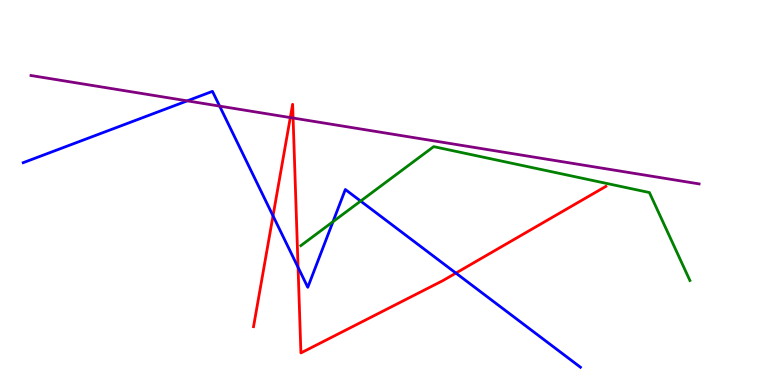[{'lines': ['blue', 'red'], 'intersections': [{'x': 3.52, 'y': 4.39}, {'x': 3.85, 'y': 3.06}, {'x': 5.88, 'y': 2.91}]}, {'lines': ['green', 'red'], 'intersections': []}, {'lines': ['purple', 'red'], 'intersections': [{'x': 3.75, 'y': 6.95}, {'x': 3.78, 'y': 6.93}]}, {'lines': ['blue', 'green'], 'intersections': [{'x': 4.3, 'y': 4.24}, {'x': 4.65, 'y': 4.78}]}, {'lines': ['blue', 'purple'], 'intersections': [{'x': 2.42, 'y': 7.38}, {'x': 2.83, 'y': 7.24}]}, {'lines': ['green', 'purple'], 'intersections': []}]